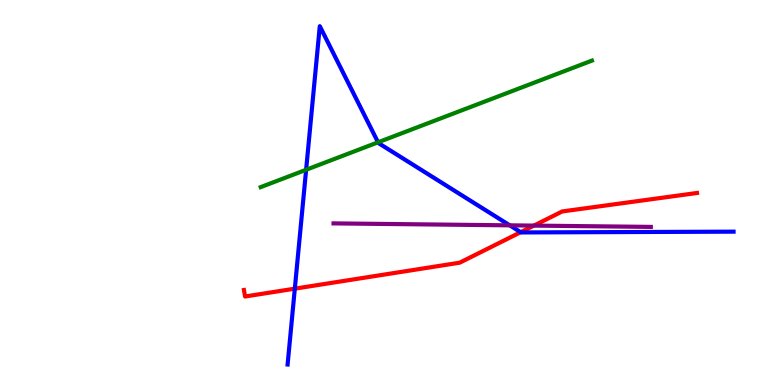[{'lines': ['blue', 'red'], 'intersections': [{'x': 3.8, 'y': 2.5}, {'x': 6.72, 'y': 3.97}]}, {'lines': ['green', 'red'], 'intersections': []}, {'lines': ['purple', 'red'], 'intersections': [{'x': 6.89, 'y': 4.14}]}, {'lines': ['blue', 'green'], 'intersections': [{'x': 3.95, 'y': 5.59}, {'x': 4.88, 'y': 6.3}]}, {'lines': ['blue', 'purple'], 'intersections': [{'x': 6.58, 'y': 4.15}]}, {'lines': ['green', 'purple'], 'intersections': []}]